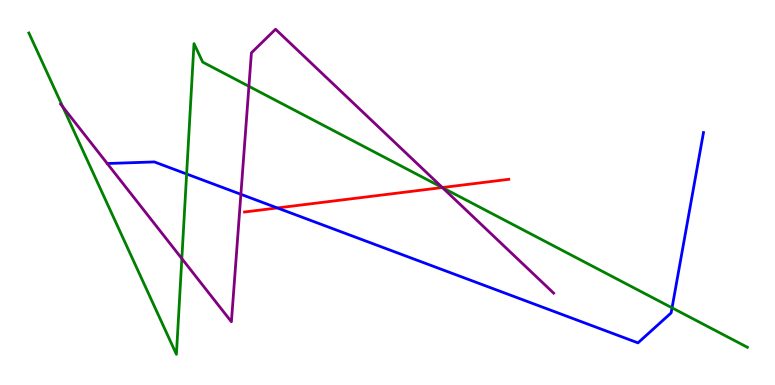[{'lines': ['blue', 'red'], 'intersections': [{'x': 3.58, 'y': 4.6}]}, {'lines': ['green', 'red'], 'intersections': [{'x': 5.71, 'y': 5.13}]}, {'lines': ['purple', 'red'], 'intersections': [{'x': 5.71, 'y': 5.13}]}, {'lines': ['blue', 'green'], 'intersections': [{'x': 2.41, 'y': 5.48}, {'x': 8.67, 'y': 2.0}]}, {'lines': ['blue', 'purple'], 'intersections': [{'x': 3.11, 'y': 4.95}]}, {'lines': ['green', 'purple'], 'intersections': [{'x': 0.81, 'y': 7.22}, {'x': 2.35, 'y': 3.28}, {'x': 3.21, 'y': 7.76}, {'x': 5.71, 'y': 5.13}]}]